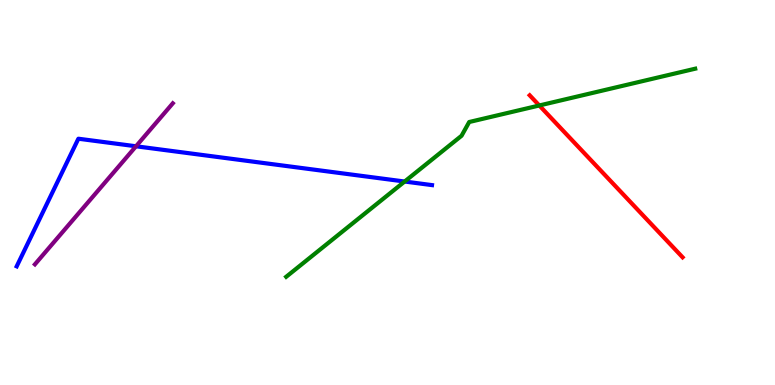[{'lines': ['blue', 'red'], 'intersections': []}, {'lines': ['green', 'red'], 'intersections': [{'x': 6.96, 'y': 7.26}]}, {'lines': ['purple', 'red'], 'intersections': []}, {'lines': ['blue', 'green'], 'intersections': [{'x': 5.22, 'y': 5.29}]}, {'lines': ['blue', 'purple'], 'intersections': [{'x': 1.75, 'y': 6.2}]}, {'lines': ['green', 'purple'], 'intersections': []}]